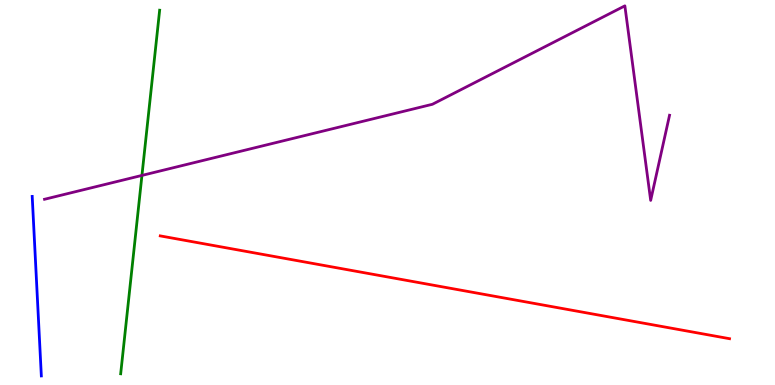[{'lines': ['blue', 'red'], 'intersections': []}, {'lines': ['green', 'red'], 'intersections': []}, {'lines': ['purple', 'red'], 'intersections': []}, {'lines': ['blue', 'green'], 'intersections': []}, {'lines': ['blue', 'purple'], 'intersections': []}, {'lines': ['green', 'purple'], 'intersections': [{'x': 1.83, 'y': 5.44}]}]